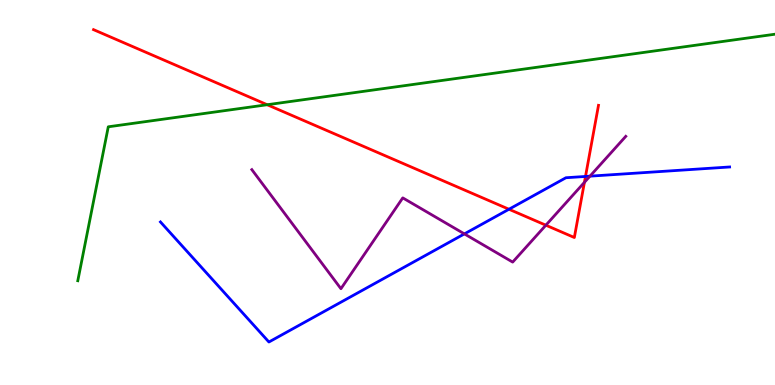[{'lines': ['blue', 'red'], 'intersections': [{'x': 6.57, 'y': 4.56}, {'x': 7.55, 'y': 5.42}]}, {'lines': ['green', 'red'], 'intersections': [{'x': 3.45, 'y': 7.28}]}, {'lines': ['purple', 'red'], 'intersections': [{'x': 7.04, 'y': 4.15}, {'x': 7.54, 'y': 5.26}]}, {'lines': ['blue', 'green'], 'intersections': []}, {'lines': ['blue', 'purple'], 'intersections': [{'x': 5.99, 'y': 3.92}, {'x': 7.61, 'y': 5.42}]}, {'lines': ['green', 'purple'], 'intersections': []}]